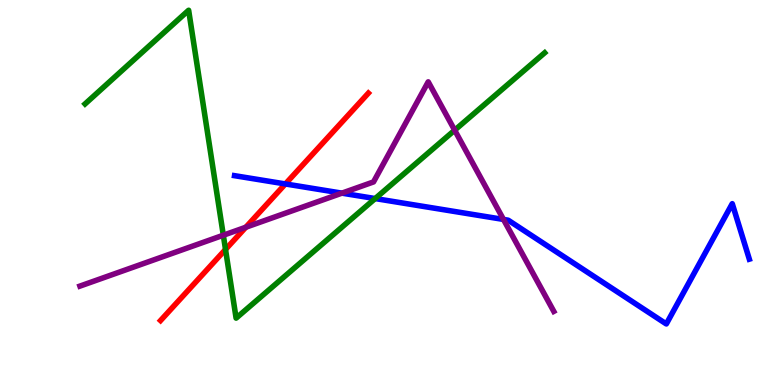[{'lines': ['blue', 'red'], 'intersections': [{'x': 3.68, 'y': 5.22}]}, {'lines': ['green', 'red'], 'intersections': [{'x': 2.91, 'y': 3.52}]}, {'lines': ['purple', 'red'], 'intersections': [{'x': 3.17, 'y': 4.1}]}, {'lines': ['blue', 'green'], 'intersections': [{'x': 4.84, 'y': 4.84}]}, {'lines': ['blue', 'purple'], 'intersections': [{'x': 4.41, 'y': 4.98}, {'x': 6.5, 'y': 4.3}]}, {'lines': ['green', 'purple'], 'intersections': [{'x': 2.88, 'y': 3.89}, {'x': 5.87, 'y': 6.62}]}]